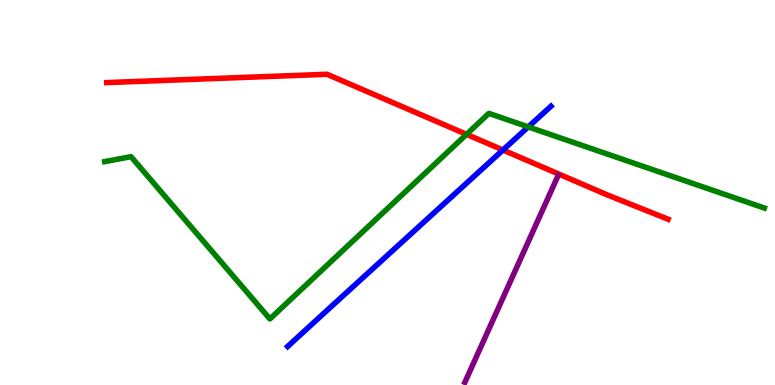[{'lines': ['blue', 'red'], 'intersections': [{'x': 6.49, 'y': 6.1}]}, {'lines': ['green', 'red'], 'intersections': [{'x': 6.02, 'y': 6.51}]}, {'lines': ['purple', 'red'], 'intersections': []}, {'lines': ['blue', 'green'], 'intersections': [{'x': 6.82, 'y': 6.7}]}, {'lines': ['blue', 'purple'], 'intersections': []}, {'lines': ['green', 'purple'], 'intersections': []}]